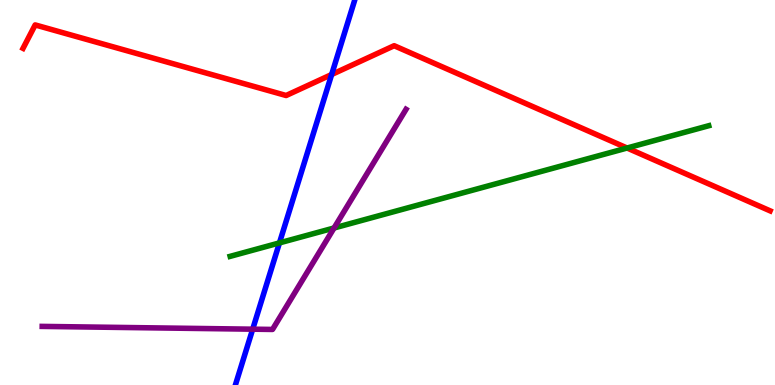[{'lines': ['blue', 'red'], 'intersections': [{'x': 4.28, 'y': 8.06}]}, {'lines': ['green', 'red'], 'intersections': [{'x': 8.09, 'y': 6.16}]}, {'lines': ['purple', 'red'], 'intersections': []}, {'lines': ['blue', 'green'], 'intersections': [{'x': 3.61, 'y': 3.69}]}, {'lines': ['blue', 'purple'], 'intersections': [{'x': 3.26, 'y': 1.45}]}, {'lines': ['green', 'purple'], 'intersections': [{'x': 4.31, 'y': 4.08}]}]